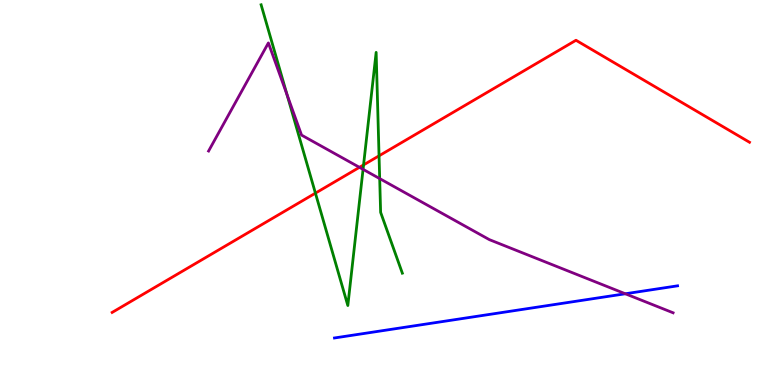[{'lines': ['blue', 'red'], 'intersections': []}, {'lines': ['green', 'red'], 'intersections': [{'x': 4.07, 'y': 4.98}, {'x': 4.69, 'y': 5.72}, {'x': 4.89, 'y': 5.95}]}, {'lines': ['purple', 'red'], 'intersections': [{'x': 4.64, 'y': 5.65}]}, {'lines': ['blue', 'green'], 'intersections': []}, {'lines': ['blue', 'purple'], 'intersections': [{'x': 8.07, 'y': 2.37}]}, {'lines': ['green', 'purple'], 'intersections': [{'x': 3.7, 'y': 7.54}, {'x': 4.68, 'y': 5.6}, {'x': 4.9, 'y': 5.36}]}]